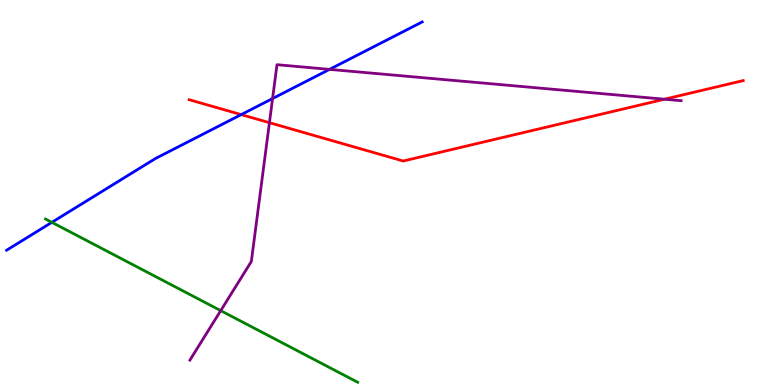[{'lines': ['blue', 'red'], 'intersections': [{'x': 3.11, 'y': 7.02}]}, {'lines': ['green', 'red'], 'intersections': []}, {'lines': ['purple', 'red'], 'intersections': [{'x': 3.48, 'y': 6.81}, {'x': 8.57, 'y': 7.42}]}, {'lines': ['blue', 'green'], 'intersections': [{'x': 0.669, 'y': 4.23}]}, {'lines': ['blue', 'purple'], 'intersections': [{'x': 3.52, 'y': 7.44}, {'x': 4.25, 'y': 8.2}]}, {'lines': ['green', 'purple'], 'intersections': [{'x': 2.85, 'y': 1.93}]}]